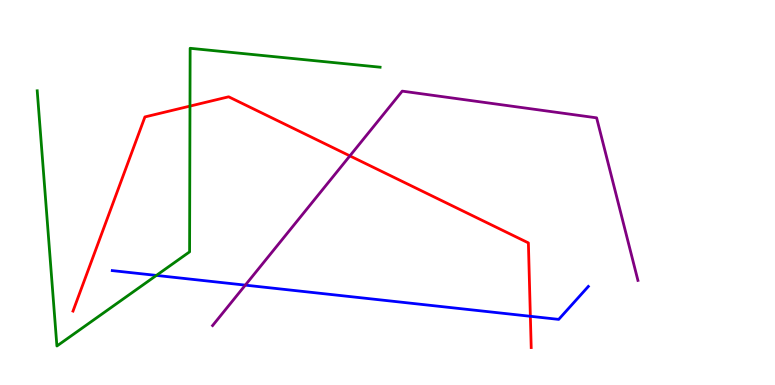[{'lines': ['blue', 'red'], 'intersections': [{'x': 6.84, 'y': 1.78}]}, {'lines': ['green', 'red'], 'intersections': [{'x': 2.45, 'y': 7.24}]}, {'lines': ['purple', 'red'], 'intersections': [{'x': 4.51, 'y': 5.95}]}, {'lines': ['blue', 'green'], 'intersections': [{'x': 2.02, 'y': 2.85}]}, {'lines': ['blue', 'purple'], 'intersections': [{'x': 3.17, 'y': 2.59}]}, {'lines': ['green', 'purple'], 'intersections': []}]